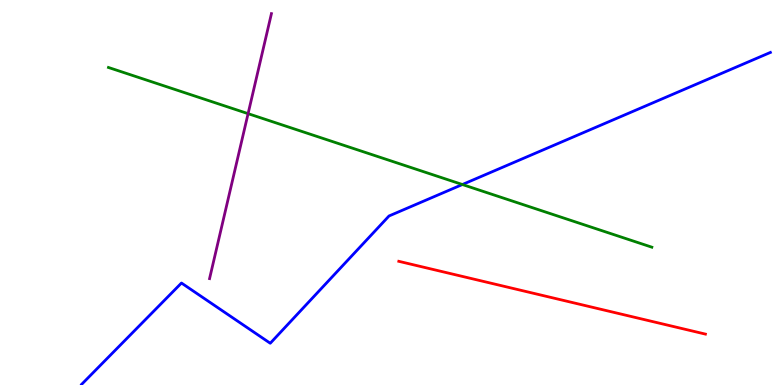[{'lines': ['blue', 'red'], 'intersections': []}, {'lines': ['green', 'red'], 'intersections': []}, {'lines': ['purple', 'red'], 'intersections': []}, {'lines': ['blue', 'green'], 'intersections': [{'x': 5.97, 'y': 5.21}]}, {'lines': ['blue', 'purple'], 'intersections': []}, {'lines': ['green', 'purple'], 'intersections': [{'x': 3.2, 'y': 7.05}]}]